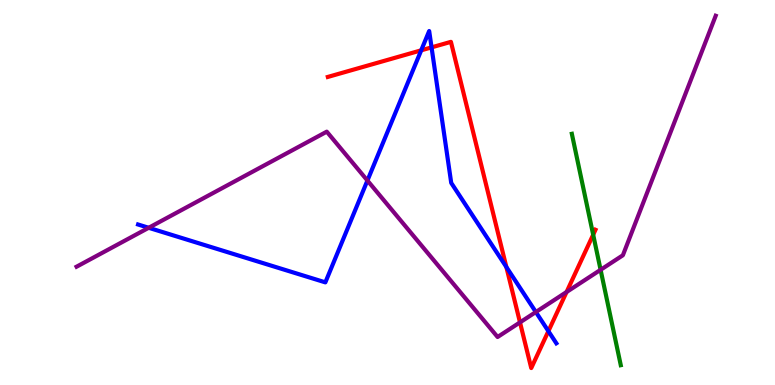[{'lines': ['blue', 'red'], 'intersections': [{'x': 5.43, 'y': 8.69}, {'x': 5.57, 'y': 8.77}, {'x': 6.53, 'y': 3.06}, {'x': 7.08, 'y': 1.4}]}, {'lines': ['green', 'red'], 'intersections': [{'x': 7.65, 'y': 3.9}]}, {'lines': ['purple', 'red'], 'intersections': [{'x': 6.71, 'y': 1.63}, {'x': 7.31, 'y': 2.42}]}, {'lines': ['blue', 'green'], 'intersections': []}, {'lines': ['blue', 'purple'], 'intersections': [{'x': 1.92, 'y': 4.08}, {'x': 4.74, 'y': 5.31}, {'x': 6.91, 'y': 1.9}]}, {'lines': ['green', 'purple'], 'intersections': [{'x': 7.75, 'y': 2.99}]}]